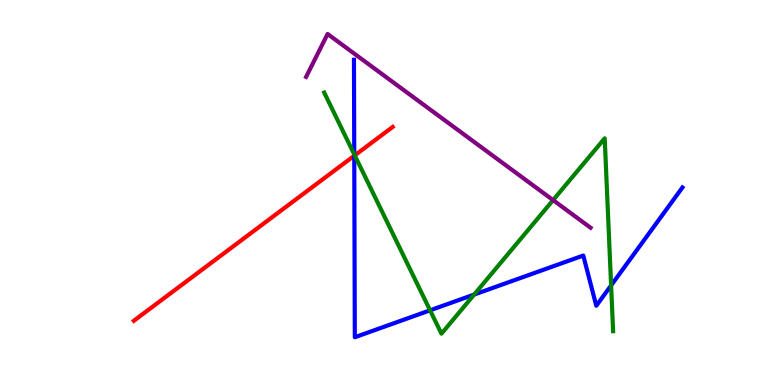[{'lines': ['blue', 'red'], 'intersections': [{'x': 4.57, 'y': 5.95}]}, {'lines': ['green', 'red'], 'intersections': [{'x': 4.58, 'y': 5.96}]}, {'lines': ['purple', 'red'], 'intersections': []}, {'lines': ['blue', 'green'], 'intersections': [{'x': 4.57, 'y': 5.99}, {'x': 5.55, 'y': 1.94}, {'x': 6.12, 'y': 2.35}, {'x': 7.89, 'y': 2.59}]}, {'lines': ['blue', 'purple'], 'intersections': []}, {'lines': ['green', 'purple'], 'intersections': [{'x': 7.14, 'y': 4.8}]}]